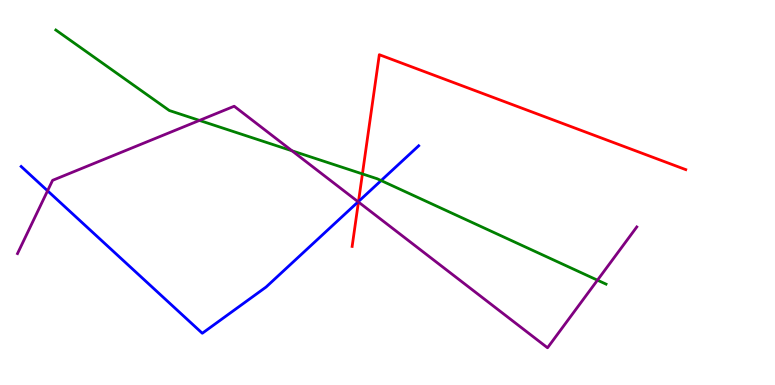[{'lines': ['blue', 'red'], 'intersections': [{'x': 4.63, 'y': 4.77}]}, {'lines': ['green', 'red'], 'intersections': [{'x': 4.68, 'y': 5.48}]}, {'lines': ['purple', 'red'], 'intersections': [{'x': 4.62, 'y': 4.75}]}, {'lines': ['blue', 'green'], 'intersections': [{'x': 4.92, 'y': 5.31}]}, {'lines': ['blue', 'purple'], 'intersections': [{'x': 0.614, 'y': 5.04}, {'x': 4.62, 'y': 4.76}]}, {'lines': ['green', 'purple'], 'intersections': [{'x': 2.57, 'y': 6.87}, {'x': 3.77, 'y': 6.08}, {'x': 7.71, 'y': 2.72}]}]